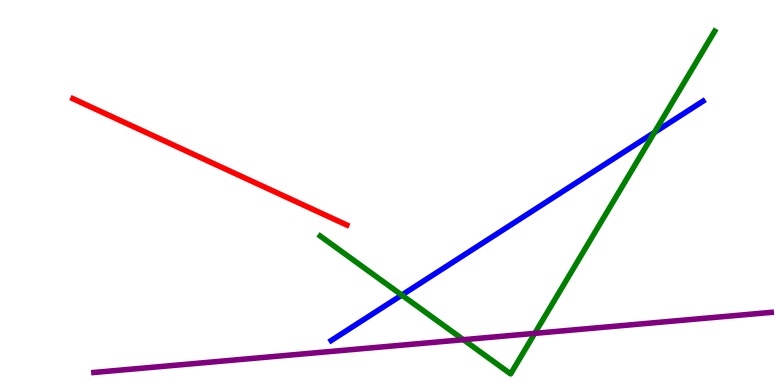[{'lines': ['blue', 'red'], 'intersections': []}, {'lines': ['green', 'red'], 'intersections': []}, {'lines': ['purple', 'red'], 'intersections': []}, {'lines': ['blue', 'green'], 'intersections': [{'x': 5.18, 'y': 2.34}, {'x': 8.44, 'y': 6.56}]}, {'lines': ['blue', 'purple'], 'intersections': []}, {'lines': ['green', 'purple'], 'intersections': [{'x': 5.98, 'y': 1.18}, {'x': 6.9, 'y': 1.34}]}]